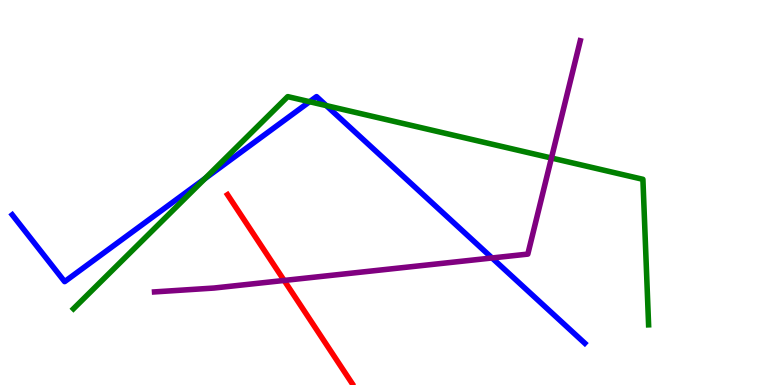[{'lines': ['blue', 'red'], 'intersections': []}, {'lines': ['green', 'red'], 'intersections': []}, {'lines': ['purple', 'red'], 'intersections': [{'x': 3.67, 'y': 2.72}]}, {'lines': ['blue', 'green'], 'intersections': [{'x': 2.64, 'y': 5.36}, {'x': 3.99, 'y': 7.36}, {'x': 4.21, 'y': 7.26}]}, {'lines': ['blue', 'purple'], 'intersections': [{'x': 6.35, 'y': 3.3}]}, {'lines': ['green', 'purple'], 'intersections': [{'x': 7.12, 'y': 5.9}]}]